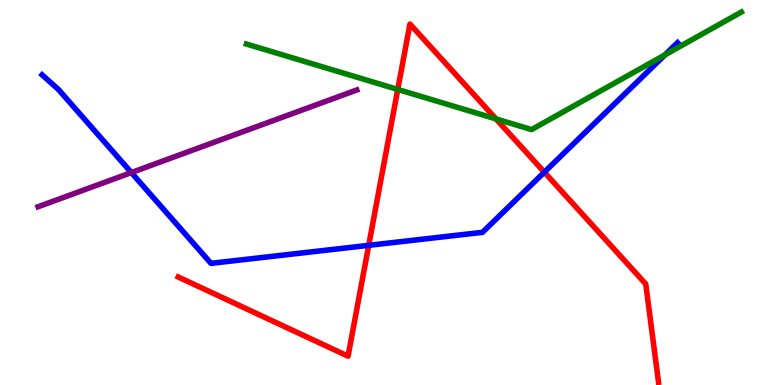[{'lines': ['blue', 'red'], 'intersections': [{'x': 4.76, 'y': 3.63}, {'x': 7.02, 'y': 5.53}]}, {'lines': ['green', 'red'], 'intersections': [{'x': 5.13, 'y': 7.68}, {'x': 6.4, 'y': 6.91}]}, {'lines': ['purple', 'red'], 'intersections': []}, {'lines': ['blue', 'green'], 'intersections': [{'x': 8.58, 'y': 8.58}]}, {'lines': ['blue', 'purple'], 'intersections': [{'x': 1.69, 'y': 5.52}]}, {'lines': ['green', 'purple'], 'intersections': []}]